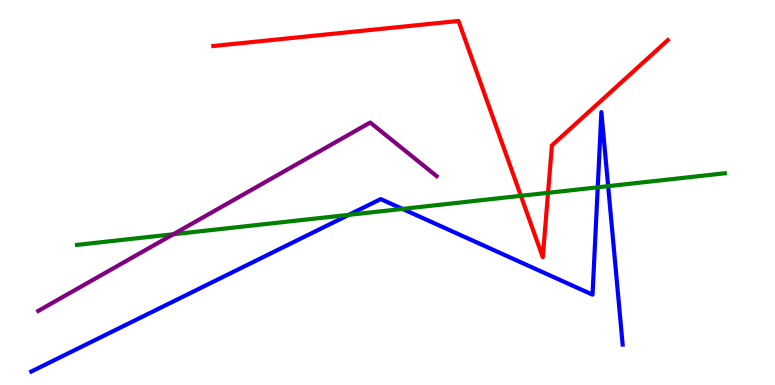[{'lines': ['blue', 'red'], 'intersections': []}, {'lines': ['green', 'red'], 'intersections': [{'x': 6.72, 'y': 4.91}, {'x': 7.07, 'y': 4.99}]}, {'lines': ['purple', 'red'], 'intersections': []}, {'lines': ['blue', 'green'], 'intersections': [{'x': 4.5, 'y': 4.42}, {'x': 5.19, 'y': 4.57}, {'x': 7.71, 'y': 5.13}, {'x': 7.85, 'y': 5.16}]}, {'lines': ['blue', 'purple'], 'intersections': []}, {'lines': ['green', 'purple'], 'intersections': [{'x': 2.24, 'y': 3.92}]}]